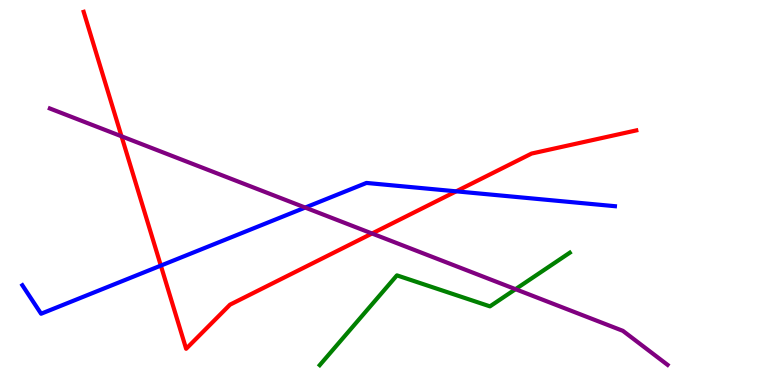[{'lines': ['blue', 'red'], 'intersections': [{'x': 2.08, 'y': 3.1}, {'x': 5.89, 'y': 5.03}]}, {'lines': ['green', 'red'], 'intersections': []}, {'lines': ['purple', 'red'], 'intersections': [{'x': 1.57, 'y': 6.46}, {'x': 4.8, 'y': 3.93}]}, {'lines': ['blue', 'green'], 'intersections': []}, {'lines': ['blue', 'purple'], 'intersections': [{'x': 3.94, 'y': 4.61}]}, {'lines': ['green', 'purple'], 'intersections': [{'x': 6.65, 'y': 2.49}]}]